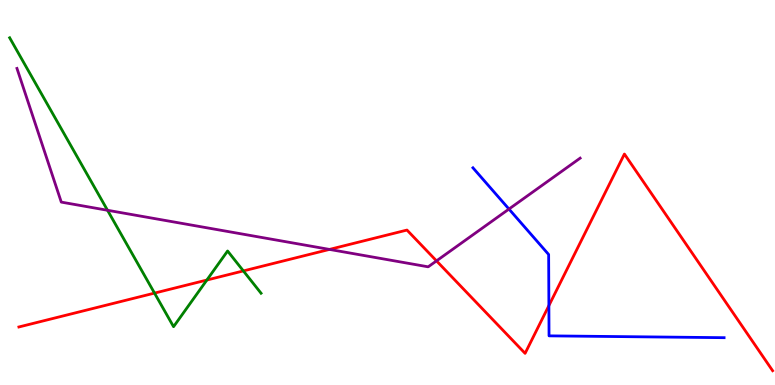[{'lines': ['blue', 'red'], 'intersections': [{'x': 7.08, 'y': 2.06}]}, {'lines': ['green', 'red'], 'intersections': [{'x': 1.99, 'y': 2.39}, {'x': 2.67, 'y': 2.73}, {'x': 3.14, 'y': 2.96}]}, {'lines': ['purple', 'red'], 'intersections': [{'x': 4.25, 'y': 3.52}, {'x': 5.63, 'y': 3.22}]}, {'lines': ['blue', 'green'], 'intersections': []}, {'lines': ['blue', 'purple'], 'intersections': [{'x': 6.57, 'y': 4.57}]}, {'lines': ['green', 'purple'], 'intersections': [{'x': 1.39, 'y': 4.54}]}]